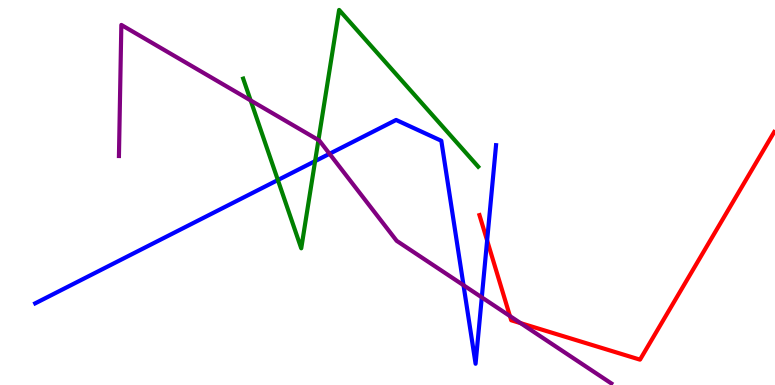[{'lines': ['blue', 'red'], 'intersections': [{'x': 6.29, 'y': 3.75}]}, {'lines': ['green', 'red'], 'intersections': []}, {'lines': ['purple', 'red'], 'intersections': [{'x': 6.58, 'y': 1.79}, {'x': 6.72, 'y': 1.61}]}, {'lines': ['blue', 'green'], 'intersections': [{'x': 3.59, 'y': 5.32}, {'x': 4.07, 'y': 5.82}]}, {'lines': ['blue', 'purple'], 'intersections': [{'x': 4.25, 'y': 6.01}, {'x': 5.98, 'y': 2.59}, {'x': 6.22, 'y': 2.28}]}, {'lines': ['green', 'purple'], 'intersections': [{'x': 3.23, 'y': 7.39}, {'x': 4.11, 'y': 6.36}]}]